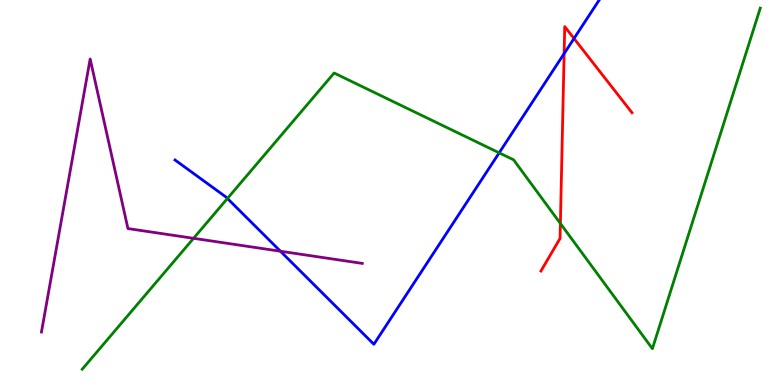[{'lines': ['blue', 'red'], 'intersections': [{'x': 7.28, 'y': 8.61}, {'x': 7.41, 'y': 9.0}]}, {'lines': ['green', 'red'], 'intersections': [{'x': 7.23, 'y': 4.2}]}, {'lines': ['purple', 'red'], 'intersections': []}, {'lines': ['blue', 'green'], 'intersections': [{'x': 2.93, 'y': 4.84}, {'x': 6.44, 'y': 6.03}]}, {'lines': ['blue', 'purple'], 'intersections': [{'x': 3.62, 'y': 3.47}]}, {'lines': ['green', 'purple'], 'intersections': [{'x': 2.5, 'y': 3.81}]}]